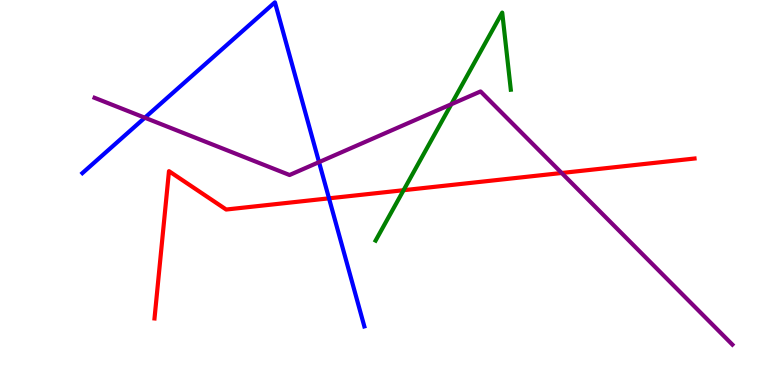[{'lines': ['blue', 'red'], 'intersections': [{'x': 4.25, 'y': 4.85}]}, {'lines': ['green', 'red'], 'intersections': [{'x': 5.21, 'y': 5.06}]}, {'lines': ['purple', 'red'], 'intersections': [{'x': 7.25, 'y': 5.51}]}, {'lines': ['blue', 'green'], 'intersections': []}, {'lines': ['blue', 'purple'], 'intersections': [{'x': 1.87, 'y': 6.94}, {'x': 4.12, 'y': 5.79}]}, {'lines': ['green', 'purple'], 'intersections': [{'x': 5.82, 'y': 7.29}]}]